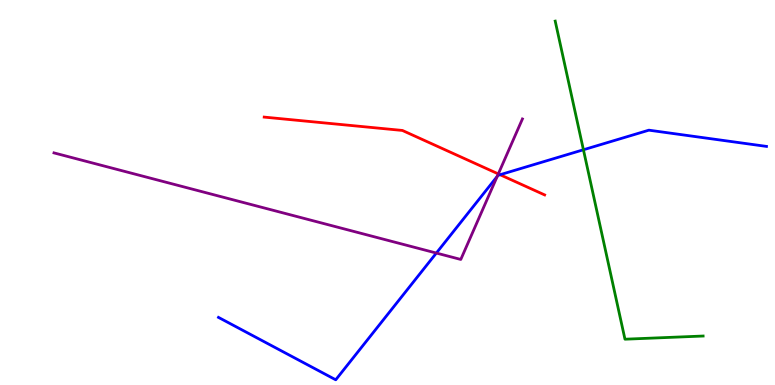[{'lines': ['blue', 'red'], 'intersections': [{'x': 6.45, 'y': 5.46}]}, {'lines': ['green', 'red'], 'intersections': []}, {'lines': ['purple', 'red'], 'intersections': [{'x': 6.43, 'y': 5.48}]}, {'lines': ['blue', 'green'], 'intersections': [{'x': 7.53, 'y': 6.11}]}, {'lines': ['blue', 'purple'], 'intersections': [{'x': 5.63, 'y': 3.43}, {'x': 6.42, 'y': 5.42}]}, {'lines': ['green', 'purple'], 'intersections': []}]